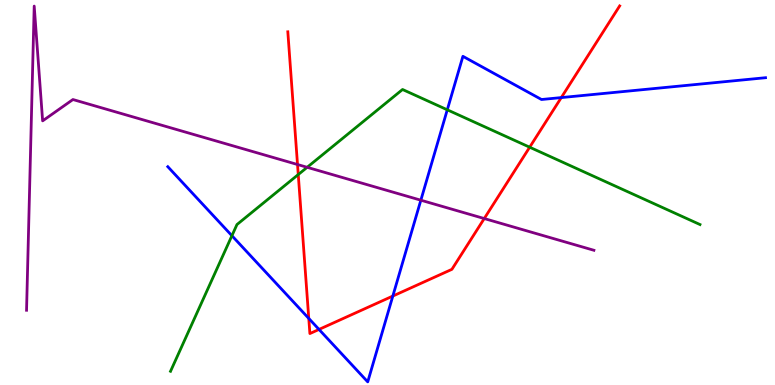[{'lines': ['blue', 'red'], 'intersections': [{'x': 3.98, 'y': 1.73}, {'x': 4.12, 'y': 1.44}, {'x': 5.07, 'y': 2.31}, {'x': 7.24, 'y': 7.47}]}, {'lines': ['green', 'red'], 'intersections': [{'x': 3.85, 'y': 5.47}, {'x': 6.83, 'y': 6.18}]}, {'lines': ['purple', 'red'], 'intersections': [{'x': 3.84, 'y': 5.73}, {'x': 6.25, 'y': 4.32}]}, {'lines': ['blue', 'green'], 'intersections': [{'x': 2.99, 'y': 3.88}, {'x': 5.77, 'y': 7.15}]}, {'lines': ['blue', 'purple'], 'intersections': [{'x': 5.43, 'y': 4.8}]}, {'lines': ['green', 'purple'], 'intersections': [{'x': 3.96, 'y': 5.65}]}]